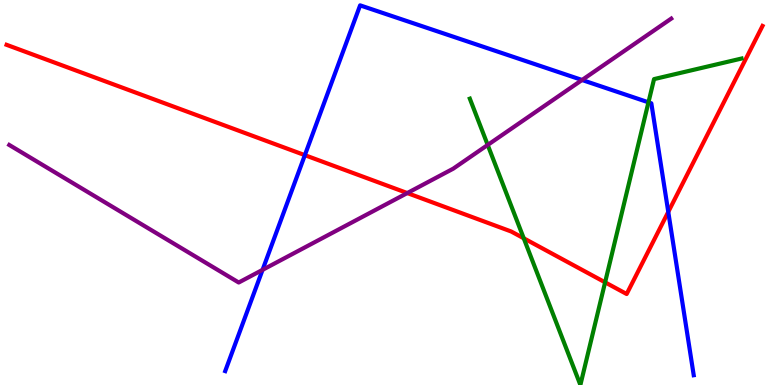[{'lines': ['blue', 'red'], 'intersections': [{'x': 3.93, 'y': 5.97}, {'x': 8.62, 'y': 4.5}]}, {'lines': ['green', 'red'], 'intersections': [{'x': 6.76, 'y': 3.81}, {'x': 7.81, 'y': 2.67}]}, {'lines': ['purple', 'red'], 'intersections': [{'x': 5.26, 'y': 4.99}]}, {'lines': ['blue', 'green'], 'intersections': [{'x': 8.37, 'y': 7.34}]}, {'lines': ['blue', 'purple'], 'intersections': [{'x': 3.39, 'y': 2.99}, {'x': 7.51, 'y': 7.92}]}, {'lines': ['green', 'purple'], 'intersections': [{'x': 6.29, 'y': 6.24}]}]